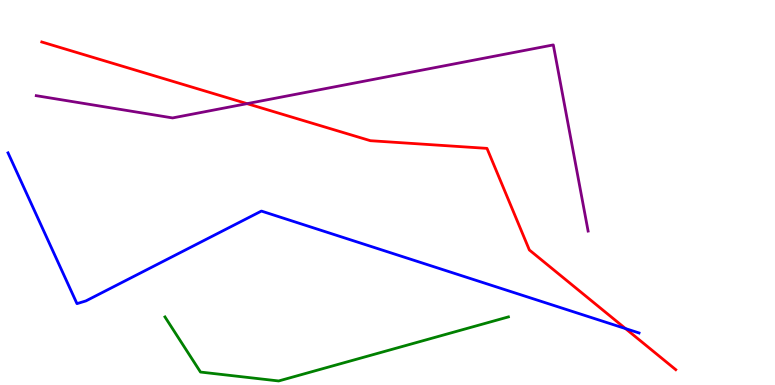[{'lines': ['blue', 'red'], 'intersections': [{'x': 8.07, 'y': 1.47}]}, {'lines': ['green', 'red'], 'intersections': []}, {'lines': ['purple', 'red'], 'intersections': [{'x': 3.19, 'y': 7.31}]}, {'lines': ['blue', 'green'], 'intersections': []}, {'lines': ['blue', 'purple'], 'intersections': []}, {'lines': ['green', 'purple'], 'intersections': []}]